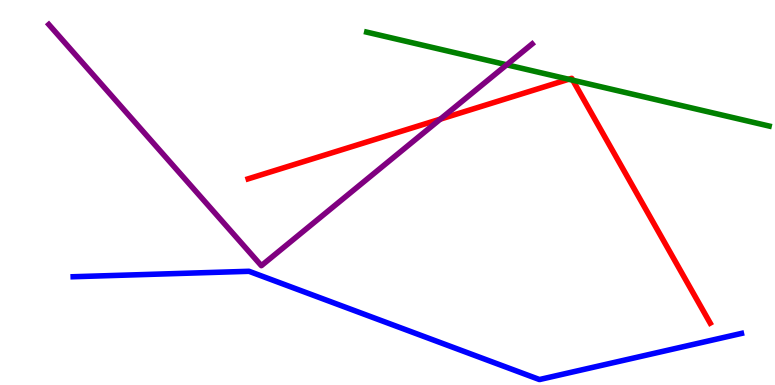[{'lines': ['blue', 'red'], 'intersections': []}, {'lines': ['green', 'red'], 'intersections': [{'x': 7.34, 'y': 7.94}, {'x': 7.39, 'y': 7.92}]}, {'lines': ['purple', 'red'], 'intersections': [{'x': 5.68, 'y': 6.91}]}, {'lines': ['blue', 'green'], 'intersections': []}, {'lines': ['blue', 'purple'], 'intersections': []}, {'lines': ['green', 'purple'], 'intersections': [{'x': 6.54, 'y': 8.32}]}]